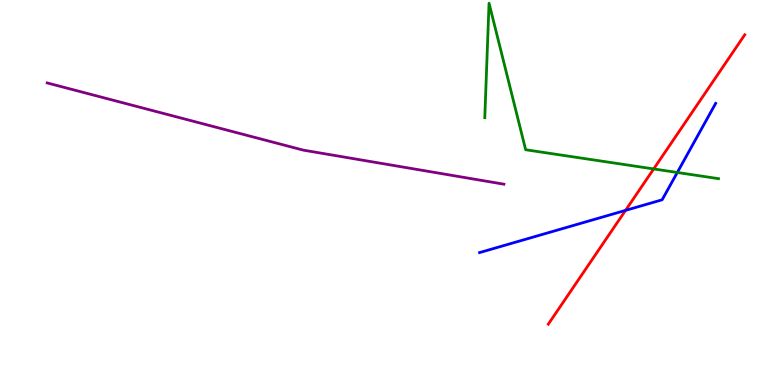[{'lines': ['blue', 'red'], 'intersections': [{'x': 8.07, 'y': 4.54}]}, {'lines': ['green', 'red'], 'intersections': [{'x': 8.43, 'y': 5.61}]}, {'lines': ['purple', 'red'], 'intersections': []}, {'lines': ['blue', 'green'], 'intersections': [{'x': 8.74, 'y': 5.52}]}, {'lines': ['blue', 'purple'], 'intersections': []}, {'lines': ['green', 'purple'], 'intersections': []}]